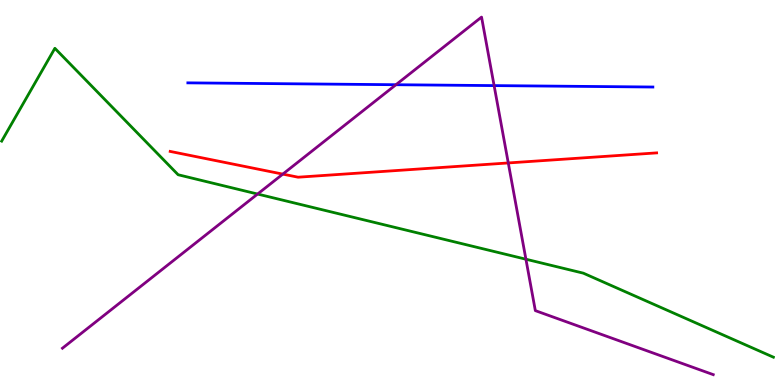[{'lines': ['blue', 'red'], 'intersections': []}, {'lines': ['green', 'red'], 'intersections': []}, {'lines': ['purple', 'red'], 'intersections': [{'x': 3.65, 'y': 5.48}, {'x': 6.56, 'y': 5.77}]}, {'lines': ['blue', 'green'], 'intersections': []}, {'lines': ['blue', 'purple'], 'intersections': [{'x': 5.11, 'y': 7.8}, {'x': 6.38, 'y': 7.78}]}, {'lines': ['green', 'purple'], 'intersections': [{'x': 3.32, 'y': 4.96}, {'x': 6.79, 'y': 3.27}]}]